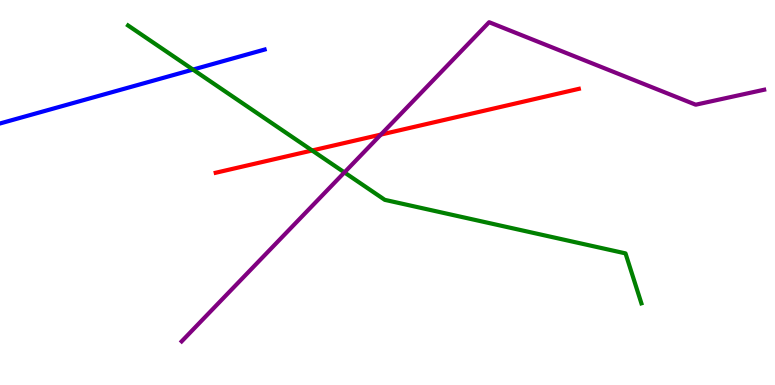[{'lines': ['blue', 'red'], 'intersections': []}, {'lines': ['green', 'red'], 'intersections': [{'x': 4.03, 'y': 6.09}]}, {'lines': ['purple', 'red'], 'intersections': [{'x': 4.91, 'y': 6.5}]}, {'lines': ['blue', 'green'], 'intersections': [{'x': 2.49, 'y': 8.19}]}, {'lines': ['blue', 'purple'], 'intersections': []}, {'lines': ['green', 'purple'], 'intersections': [{'x': 4.44, 'y': 5.52}]}]